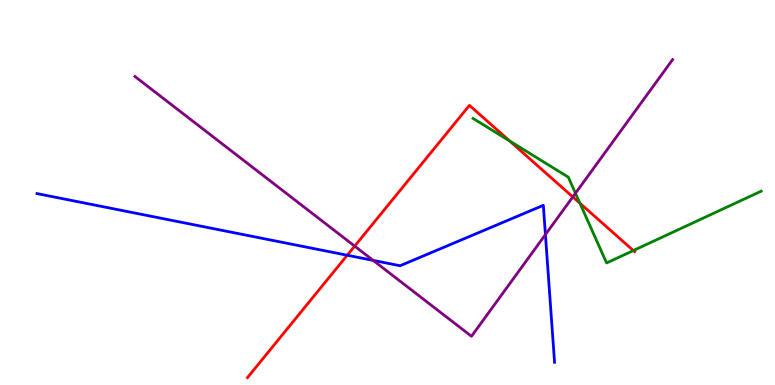[{'lines': ['blue', 'red'], 'intersections': [{'x': 4.48, 'y': 3.37}]}, {'lines': ['green', 'red'], 'intersections': [{'x': 6.58, 'y': 6.34}, {'x': 7.48, 'y': 4.72}, {'x': 8.17, 'y': 3.49}]}, {'lines': ['purple', 'red'], 'intersections': [{'x': 4.58, 'y': 3.61}, {'x': 7.39, 'y': 4.89}]}, {'lines': ['blue', 'green'], 'intersections': []}, {'lines': ['blue', 'purple'], 'intersections': [{'x': 4.81, 'y': 3.24}, {'x': 7.04, 'y': 3.91}]}, {'lines': ['green', 'purple'], 'intersections': [{'x': 7.43, 'y': 4.98}]}]